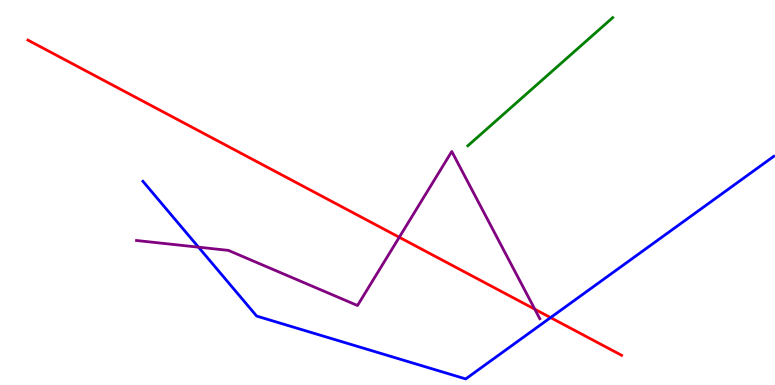[{'lines': ['blue', 'red'], 'intersections': [{'x': 7.1, 'y': 1.75}]}, {'lines': ['green', 'red'], 'intersections': []}, {'lines': ['purple', 'red'], 'intersections': [{'x': 5.15, 'y': 3.84}, {'x': 6.9, 'y': 1.97}]}, {'lines': ['blue', 'green'], 'intersections': []}, {'lines': ['blue', 'purple'], 'intersections': [{'x': 2.56, 'y': 3.58}]}, {'lines': ['green', 'purple'], 'intersections': []}]